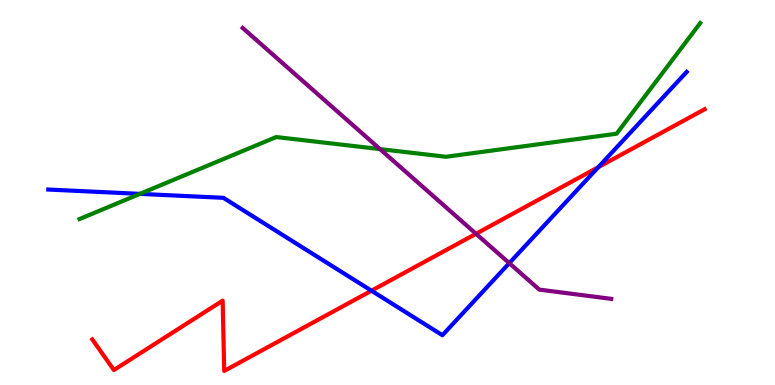[{'lines': ['blue', 'red'], 'intersections': [{'x': 4.79, 'y': 2.45}, {'x': 7.72, 'y': 5.66}]}, {'lines': ['green', 'red'], 'intersections': []}, {'lines': ['purple', 'red'], 'intersections': [{'x': 6.14, 'y': 3.93}]}, {'lines': ['blue', 'green'], 'intersections': [{'x': 1.81, 'y': 4.96}]}, {'lines': ['blue', 'purple'], 'intersections': [{'x': 6.57, 'y': 3.17}]}, {'lines': ['green', 'purple'], 'intersections': [{'x': 4.9, 'y': 6.13}]}]